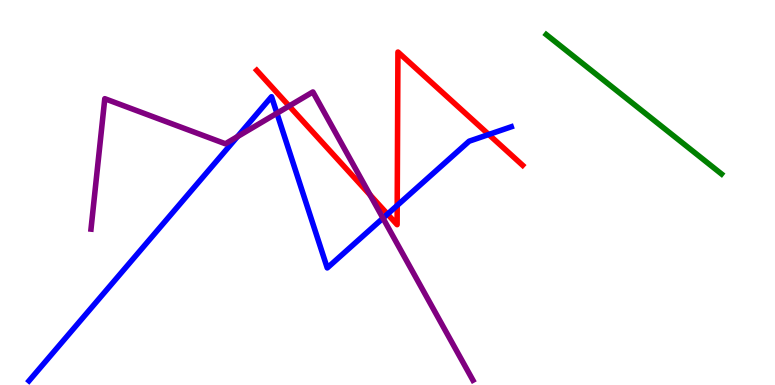[{'lines': ['blue', 'red'], 'intersections': [{'x': 5.0, 'y': 4.44}, {'x': 5.13, 'y': 4.66}, {'x': 6.31, 'y': 6.51}]}, {'lines': ['green', 'red'], 'intersections': []}, {'lines': ['purple', 'red'], 'intersections': [{'x': 3.73, 'y': 7.25}, {'x': 4.78, 'y': 4.94}]}, {'lines': ['blue', 'green'], 'intersections': []}, {'lines': ['blue', 'purple'], 'intersections': [{'x': 3.06, 'y': 6.45}, {'x': 3.57, 'y': 7.06}, {'x': 4.94, 'y': 4.33}]}, {'lines': ['green', 'purple'], 'intersections': []}]